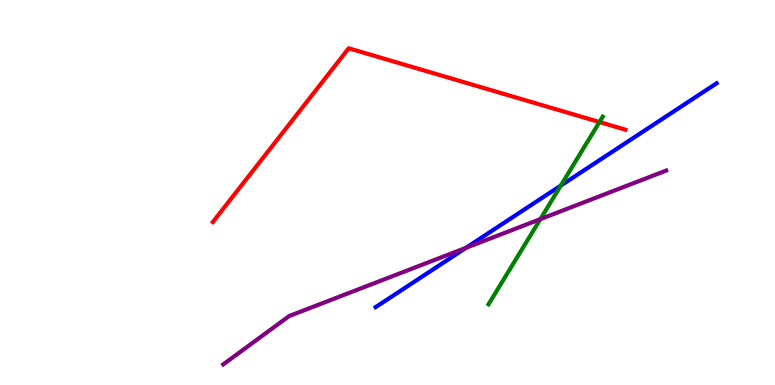[{'lines': ['blue', 'red'], 'intersections': []}, {'lines': ['green', 'red'], 'intersections': [{'x': 7.74, 'y': 6.83}]}, {'lines': ['purple', 'red'], 'intersections': []}, {'lines': ['blue', 'green'], 'intersections': [{'x': 7.24, 'y': 5.18}]}, {'lines': ['blue', 'purple'], 'intersections': [{'x': 6.01, 'y': 3.56}]}, {'lines': ['green', 'purple'], 'intersections': [{'x': 6.97, 'y': 4.31}]}]